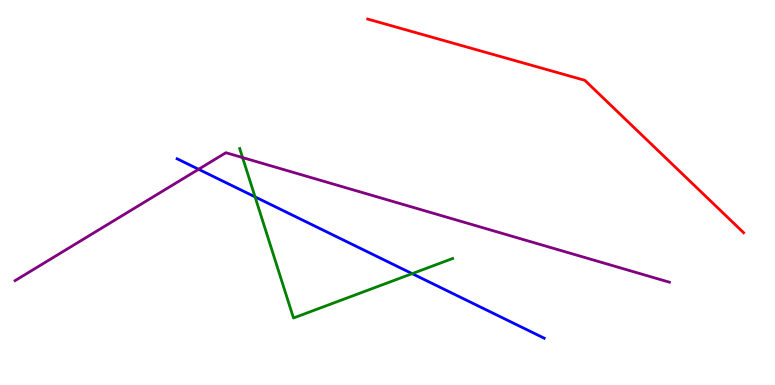[{'lines': ['blue', 'red'], 'intersections': []}, {'lines': ['green', 'red'], 'intersections': []}, {'lines': ['purple', 'red'], 'intersections': []}, {'lines': ['blue', 'green'], 'intersections': [{'x': 3.29, 'y': 4.89}, {'x': 5.32, 'y': 2.89}]}, {'lines': ['blue', 'purple'], 'intersections': [{'x': 2.56, 'y': 5.6}]}, {'lines': ['green', 'purple'], 'intersections': [{'x': 3.13, 'y': 5.91}]}]